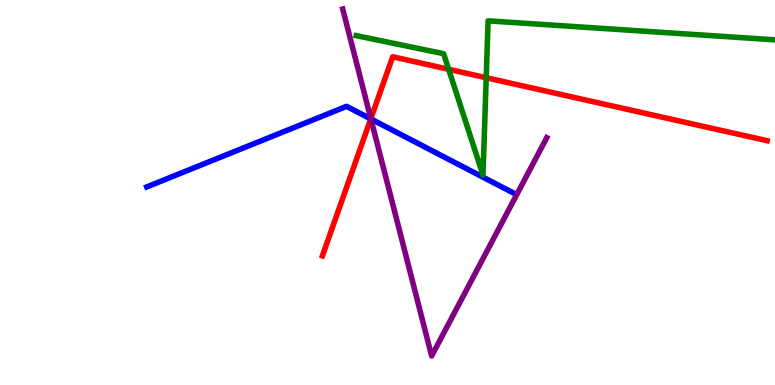[{'lines': ['blue', 'red'], 'intersections': [{'x': 4.78, 'y': 6.91}]}, {'lines': ['green', 'red'], 'intersections': [{'x': 5.79, 'y': 8.2}, {'x': 6.27, 'y': 7.98}]}, {'lines': ['purple', 'red'], 'intersections': [{'x': 4.78, 'y': 6.92}]}, {'lines': ['blue', 'green'], 'intersections': []}, {'lines': ['blue', 'purple'], 'intersections': [{'x': 4.79, 'y': 6.91}]}, {'lines': ['green', 'purple'], 'intersections': []}]